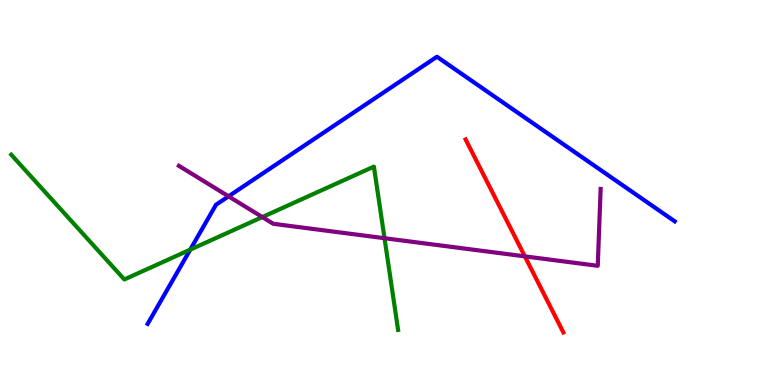[{'lines': ['blue', 'red'], 'intersections': []}, {'lines': ['green', 'red'], 'intersections': []}, {'lines': ['purple', 'red'], 'intersections': [{'x': 6.77, 'y': 3.34}]}, {'lines': ['blue', 'green'], 'intersections': [{'x': 2.45, 'y': 3.52}]}, {'lines': ['blue', 'purple'], 'intersections': [{'x': 2.95, 'y': 4.9}]}, {'lines': ['green', 'purple'], 'intersections': [{'x': 3.38, 'y': 4.36}, {'x': 4.96, 'y': 3.81}]}]